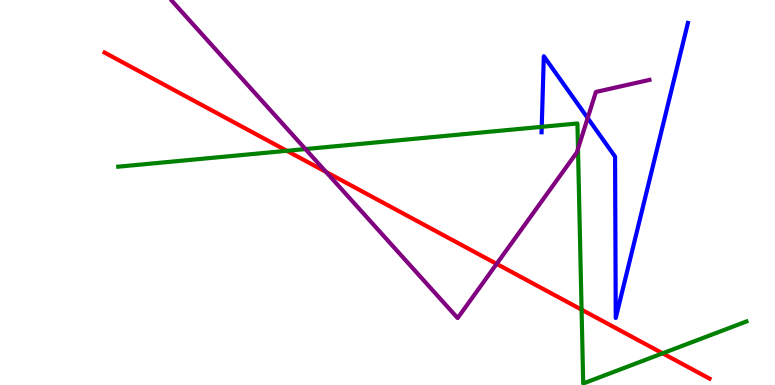[{'lines': ['blue', 'red'], 'intersections': []}, {'lines': ['green', 'red'], 'intersections': [{'x': 3.7, 'y': 6.08}, {'x': 7.5, 'y': 1.96}, {'x': 8.55, 'y': 0.823}]}, {'lines': ['purple', 'red'], 'intersections': [{'x': 4.21, 'y': 5.53}, {'x': 6.41, 'y': 3.15}]}, {'lines': ['blue', 'green'], 'intersections': [{'x': 6.99, 'y': 6.71}]}, {'lines': ['blue', 'purple'], 'intersections': [{'x': 7.58, 'y': 6.93}]}, {'lines': ['green', 'purple'], 'intersections': [{'x': 3.94, 'y': 6.13}, {'x': 7.46, 'y': 6.14}]}]